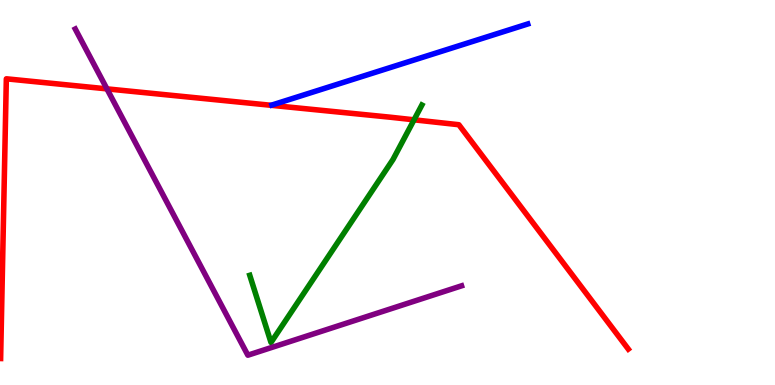[{'lines': ['blue', 'red'], 'intersections': []}, {'lines': ['green', 'red'], 'intersections': [{'x': 5.34, 'y': 6.89}]}, {'lines': ['purple', 'red'], 'intersections': [{'x': 1.38, 'y': 7.69}]}, {'lines': ['blue', 'green'], 'intersections': []}, {'lines': ['blue', 'purple'], 'intersections': []}, {'lines': ['green', 'purple'], 'intersections': []}]